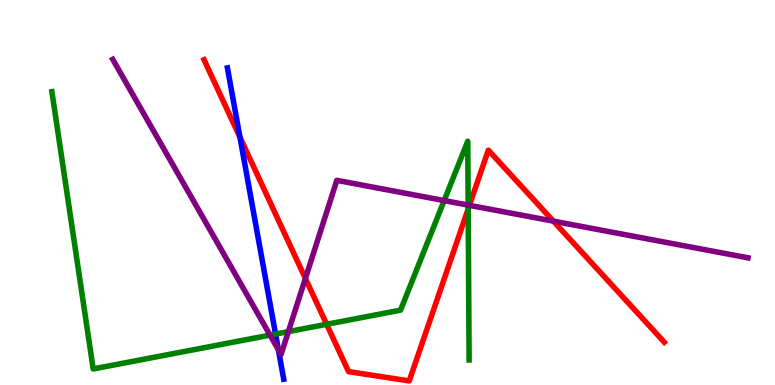[{'lines': ['blue', 'red'], 'intersections': [{'x': 3.1, 'y': 6.43}]}, {'lines': ['green', 'red'], 'intersections': [{'x': 4.21, 'y': 1.58}, {'x': 6.04, 'y': 4.57}]}, {'lines': ['purple', 'red'], 'intersections': [{'x': 3.94, 'y': 2.77}, {'x': 6.06, 'y': 4.67}, {'x': 7.14, 'y': 4.26}]}, {'lines': ['blue', 'green'], 'intersections': [{'x': 3.56, 'y': 1.32}]}, {'lines': ['blue', 'purple'], 'intersections': [{'x': 3.59, 'y': 0.915}]}, {'lines': ['green', 'purple'], 'intersections': [{'x': 3.48, 'y': 1.3}, {'x': 3.72, 'y': 1.39}, {'x': 5.73, 'y': 4.79}, {'x': 6.04, 'y': 4.67}]}]